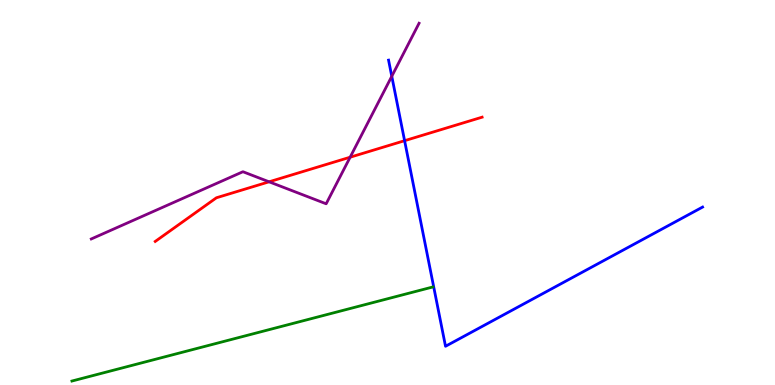[{'lines': ['blue', 'red'], 'intersections': [{'x': 5.22, 'y': 6.35}]}, {'lines': ['green', 'red'], 'intersections': []}, {'lines': ['purple', 'red'], 'intersections': [{'x': 3.47, 'y': 5.28}, {'x': 4.52, 'y': 5.92}]}, {'lines': ['blue', 'green'], 'intersections': []}, {'lines': ['blue', 'purple'], 'intersections': [{'x': 5.06, 'y': 8.02}]}, {'lines': ['green', 'purple'], 'intersections': []}]